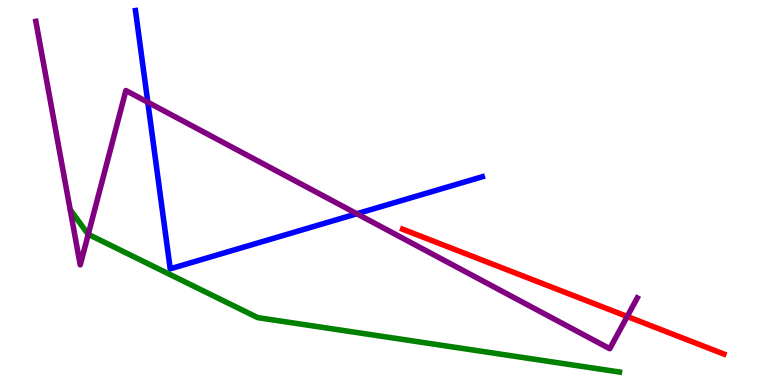[{'lines': ['blue', 'red'], 'intersections': []}, {'lines': ['green', 'red'], 'intersections': []}, {'lines': ['purple', 'red'], 'intersections': [{'x': 8.09, 'y': 1.78}]}, {'lines': ['blue', 'green'], 'intersections': []}, {'lines': ['blue', 'purple'], 'intersections': [{'x': 1.91, 'y': 7.34}, {'x': 4.6, 'y': 4.45}]}, {'lines': ['green', 'purple'], 'intersections': [{'x': 1.14, 'y': 3.91}]}]